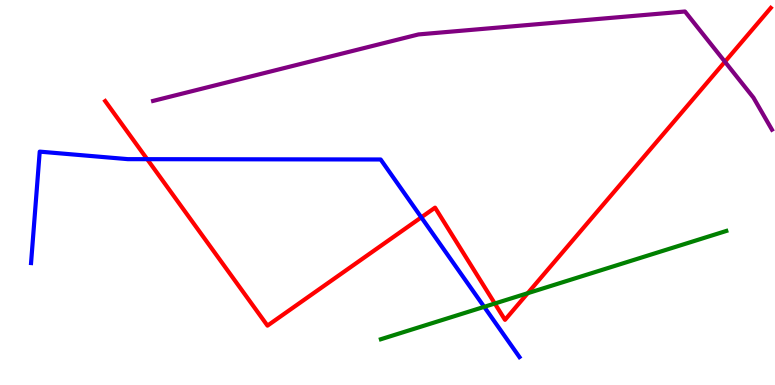[{'lines': ['blue', 'red'], 'intersections': [{'x': 1.9, 'y': 5.87}, {'x': 5.44, 'y': 4.35}]}, {'lines': ['green', 'red'], 'intersections': [{'x': 6.38, 'y': 2.12}, {'x': 6.81, 'y': 2.38}]}, {'lines': ['purple', 'red'], 'intersections': [{'x': 9.35, 'y': 8.4}]}, {'lines': ['blue', 'green'], 'intersections': [{'x': 6.25, 'y': 2.03}]}, {'lines': ['blue', 'purple'], 'intersections': []}, {'lines': ['green', 'purple'], 'intersections': []}]